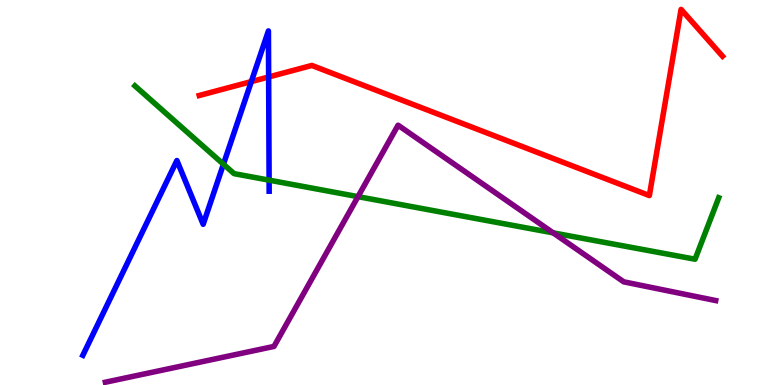[{'lines': ['blue', 'red'], 'intersections': [{'x': 3.24, 'y': 7.88}, {'x': 3.47, 'y': 8.0}]}, {'lines': ['green', 'red'], 'intersections': []}, {'lines': ['purple', 'red'], 'intersections': []}, {'lines': ['blue', 'green'], 'intersections': [{'x': 2.88, 'y': 5.73}, {'x': 3.47, 'y': 5.32}]}, {'lines': ['blue', 'purple'], 'intersections': []}, {'lines': ['green', 'purple'], 'intersections': [{'x': 4.62, 'y': 4.89}, {'x': 7.14, 'y': 3.95}]}]